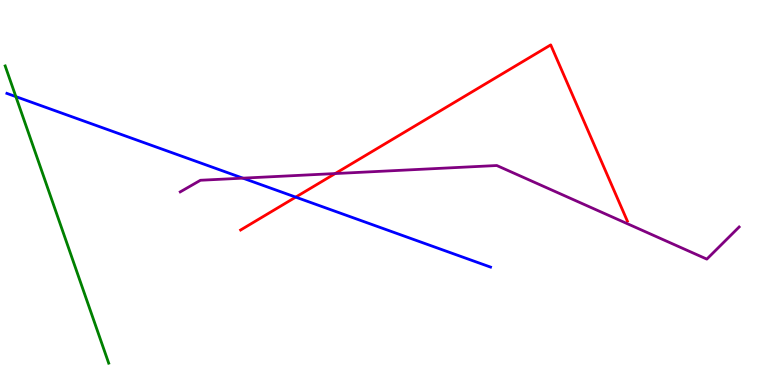[{'lines': ['blue', 'red'], 'intersections': [{'x': 3.82, 'y': 4.88}]}, {'lines': ['green', 'red'], 'intersections': []}, {'lines': ['purple', 'red'], 'intersections': [{'x': 4.32, 'y': 5.49}]}, {'lines': ['blue', 'green'], 'intersections': [{'x': 0.205, 'y': 7.49}]}, {'lines': ['blue', 'purple'], 'intersections': [{'x': 3.13, 'y': 5.37}]}, {'lines': ['green', 'purple'], 'intersections': []}]